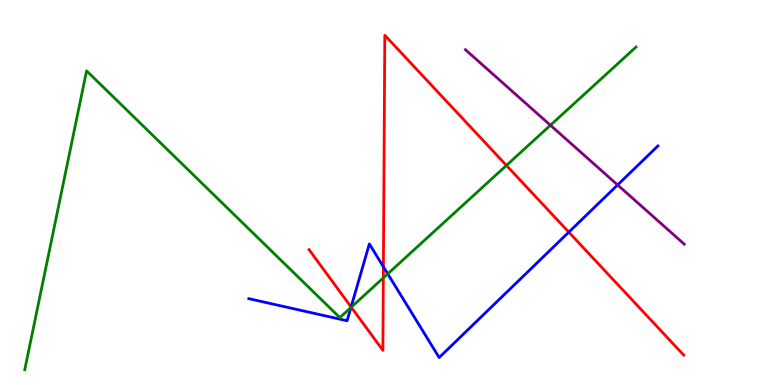[{'lines': ['blue', 'red'], 'intersections': [{'x': 4.53, 'y': 2.03}, {'x': 4.95, 'y': 3.07}, {'x': 7.34, 'y': 3.97}]}, {'lines': ['green', 'red'], 'intersections': [{'x': 4.53, 'y': 2.02}, {'x': 4.95, 'y': 2.78}, {'x': 6.53, 'y': 5.7}]}, {'lines': ['purple', 'red'], 'intersections': []}, {'lines': ['blue', 'green'], 'intersections': [{'x': 4.53, 'y': 2.01}, {'x': 5.0, 'y': 2.89}]}, {'lines': ['blue', 'purple'], 'intersections': [{'x': 7.97, 'y': 5.2}]}, {'lines': ['green', 'purple'], 'intersections': [{'x': 7.1, 'y': 6.75}]}]